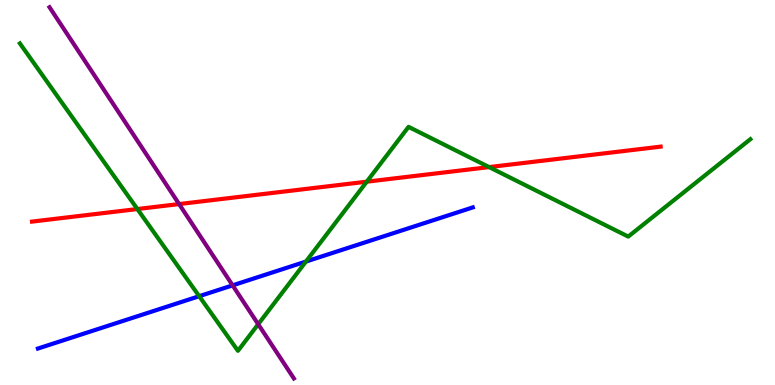[{'lines': ['blue', 'red'], 'intersections': []}, {'lines': ['green', 'red'], 'intersections': [{'x': 1.77, 'y': 4.57}, {'x': 4.73, 'y': 5.28}, {'x': 6.31, 'y': 5.66}]}, {'lines': ['purple', 'red'], 'intersections': [{'x': 2.31, 'y': 4.7}]}, {'lines': ['blue', 'green'], 'intersections': [{'x': 2.57, 'y': 2.31}, {'x': 3.95, 'y': 3.21}]}, {'lines': ['blue', 'purple'], 'intersections': [{'x': 3.0, 'y': 2.59}]}, {'lines': ['green', 'purple'], 'intersections': [{'x': 3.33, 'y': 1.58}]}]